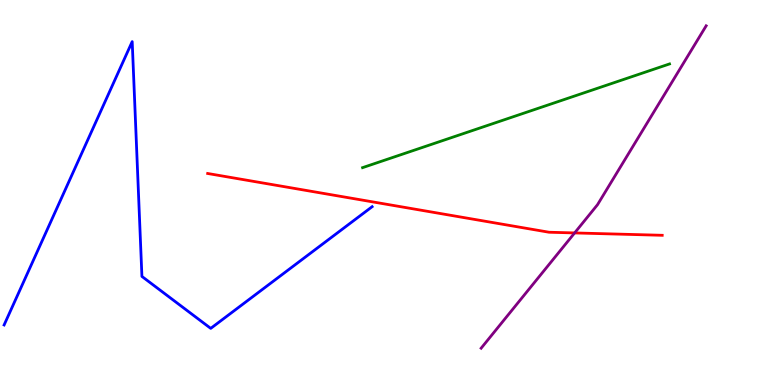[{'lines': ['blue', 'red'], 'intersections': []}, {'lines': ['green', 'red'], 'intersections': []}, {'lines': ['purple', 'red'], 'intersections': [{'x': 7.41, 'y': 3.95}]}, {'lines': ['blue', 'green'], 'intersections': []}, {'lines': ['blue', 'purple'], 'intersections': []}, {'lines': ['green', 'purple'], 'intersections': []}]